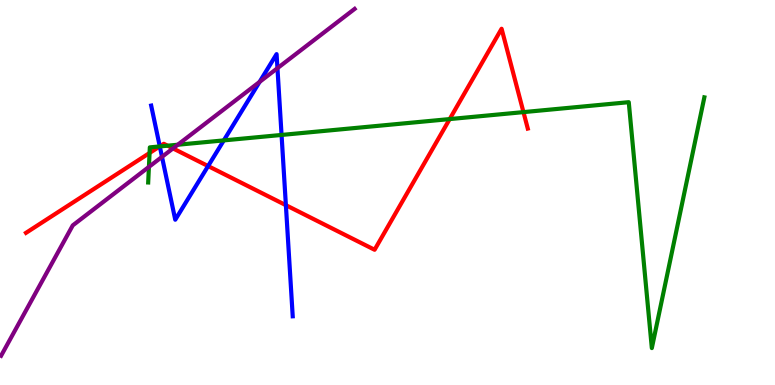[{'lines': ['blue', 'red'], 'intersections': [{'x': 2.06, 'y': 6.2}, {'x': 2.69, 'y': 5.69}, {'x': 3.69, 'y': 4.67}]}, {'lines': ['green', 'red'], 'intersections': [{'x': 1.93, 'y': 6.03}, {'x': 2.06, 'y': 6.2}, {'x': 2.16, 'y': 6.22}, {'x': 5.8, 'y': 6.91}, {'x': 6.75, 'y': 7.09}]}, {'lines': ['purple', 'red'], 'intersections': [{'x': 2.23, 'y': 6.15}]}, {'lines': ['blue', 'green'], 'intersections': [{'x': 2.06, 'y': 6.2}, {'x': 2.89, 'y': 6.35}, {'x': 3.63, 'y': 6.49}]}, {'lines': ['blue', 'purple'], 'intersections': [{'x': 2.09, 'y': 5.93}, {'x': 3.35, 'y': 7.87}, {'x': 3.58, 'y': 8.23}]}, {'lines': ['green', 'purple'], 'intersections': [{'x': 1.92, 'y': 5.67}, {'x': 2.29, 'y': 6.24}]}]